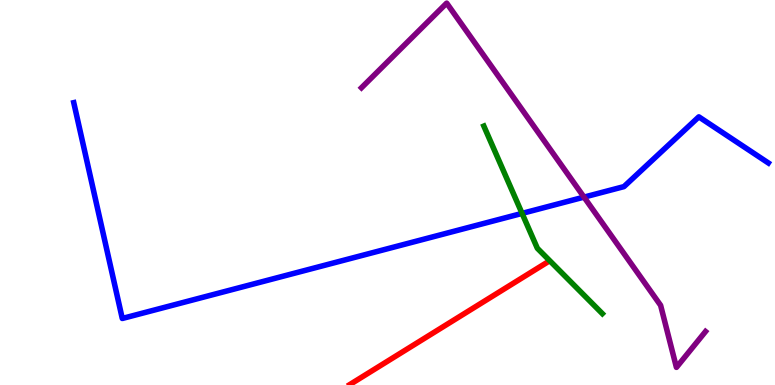[{'lines': ['blue', 'red'], 'intersections': []}, {'lines': ['green', 'red'], 'intersections': []}, {'lines': ['purple', 'red'], 'intersections': []}, {'lines': ['blue', 'green'], 'intersections': [{'x': 6.74, 'y': 4.46}]}, {'lines': ['blue', 'purple'], 'intersections': [{'x': 7.54, 'y': 4.88}]}, {'lines': ['green', 'purple'], 'intersections': []}]